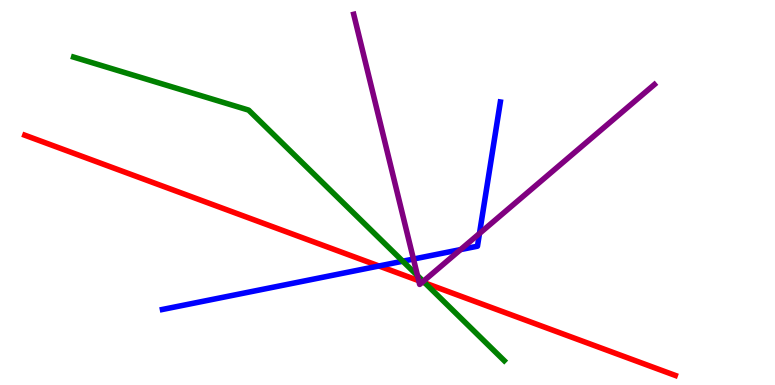[{'lines': ['blue', 'red'], 'intersections': [{'x': 4.89, 'y': 3.09}]}, {'lines': ['green', 'red'], 'intersections': [{'x': 5.48, 'y': 2.65}]}, {'lines': ['purple', 'red'], 'intersections': [{'x': 5.4, 'y': 2.71}, {'x': 5.45, 'y': 2.67}]}, {'lines': ['blue', 'green'], 'intersections': [{'x': 5.2, 'y': 3.22}]}, {'lines': ['blue', 'purple'], 'intersections': [{'x': 5.34, 'y': 3.27}, {'x': 5.94, 'y': 3.52}, {'x': 6.19, 'y': 3.94}]}, {'lines': ['green', 'purple'], 'intersections': [{'x': 5.39, 'y': 2.84}, {'x': 5.46, 'y': 2.69}]}]